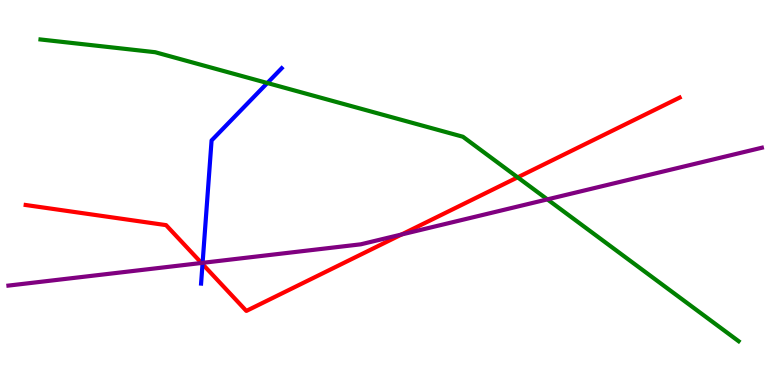[{'lines': ['blue', 'red'], 'intersections': [{'x': 2.61, 'y': 3.14}]}, {'lines': ['green', 'red'], 'intersections': [{'x': 6.68, 'y': 5.39}]}, {'lines': ['purple', 'red'], 'intersections': [{'x': 2.6, 'y': 3.17}, {'x': 5.18, 'y': 3.91}]}, {'lines': ['blue', 'green'], 'intersections': [{'x': 3.45, 'y': 7.84}]}, {'lines': ['blue', 'purple'], 'intersections': [{'x': 2.61, 'y': 3.17}]}, {'lines': ['green', 'purple'], 'intersections': [{'x': 7.06, 'y': 4.82}]}]